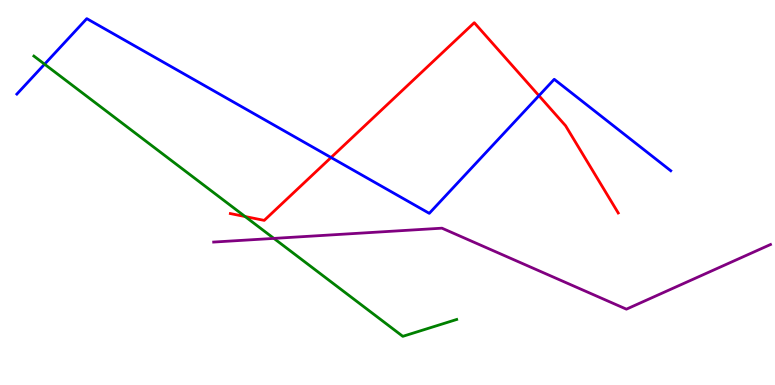[{'lines': ['blue', 'red'], 'intersections': [{'x': 4.27, 'y': 5.91}, {'x': 6.95, 'y': 7.51}]}, {'lines': ['green', 'red'], 'intersections': [{'x': 3.16, 'y': 4.38}]}, {'lines': ['purple', 'red'], 'intersections': []}, {'lines': ['blue', 'green'], 'intersections': [{'x': 0.575, 'y': 8.33}]}, {'lines': ['blue', 'purple'], 'intersections': []}, {'lines': ['green', 'purple'], 'intersections': [{'x': 3.53, 'y': 3.81}]}]